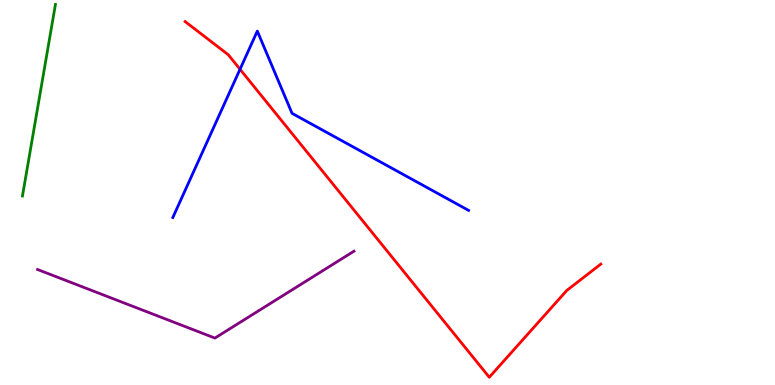[{'lines': ['blue', 'red'], 'intersections': [{'x': 3.1, 'y': 8.2}]}, {'lines': ['green', 'red'], 'intersections': []}, {'lines': ['purple', 'red'], 'intersections': []}, {'lines': ['blue', 'green'], 'intersections': []}, {'lines': ['blue', 'purple'], 'intersections': []}, {'lines': ['green', 'purple'], 'intersections': []}]